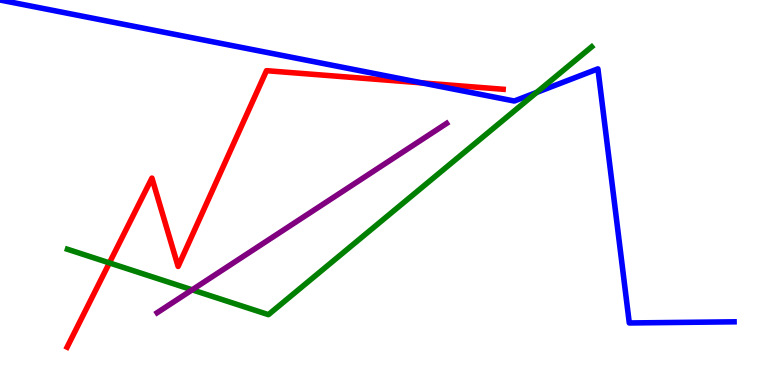[{'lines': ['blue', 'red'], 'intersections': [{'x': 5.45, 'y': 7.85}]}, {'lines': ['green', 'red'], 'intersections': [{'x': 1.41, 'y': 3.17}]}, {'lines': ['purple', 'red'], 'intersections': []}, {'lines': ['blue', 'green'], 'intersections': [{'x': 6.92, 'y': 7.6}]}, {'lines': ['blue', 'purple'], 'intersections': []}, {'lines': ['green', 'purple'], 'intersections': [{'x': 2.48, 'y': 2.47}]}]